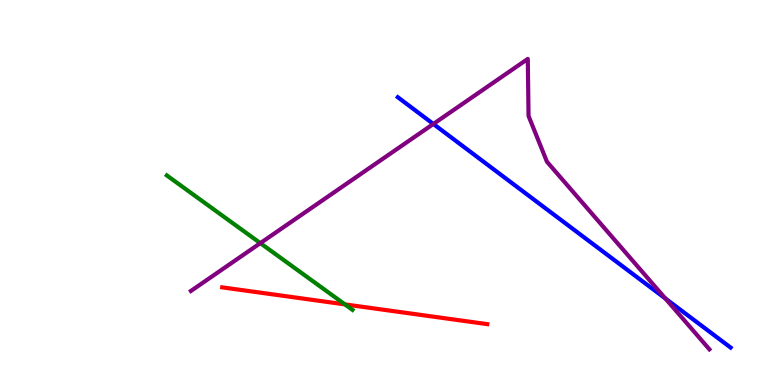[{'lines': ['blue', 'red'], 'intersections': []}, {'lines': ['green', 'red'], 'intersections': [{'x': 4.45, 'y': 2.09}]}, {'lines': ['purple', 'red'], 'intersections': []}, {'lines': ['blue', 'green'], 'intersections': []}, {'lines': ['blue', 'purple'], 'intersections': [{'x': 5.59, 'y': 6.78}, {'x': 8.59, 'y': 2.25}]}, {'lines': ['green', 'purple'], 'intersections': [{'x': 3.36, 'y': 3.68}]}]